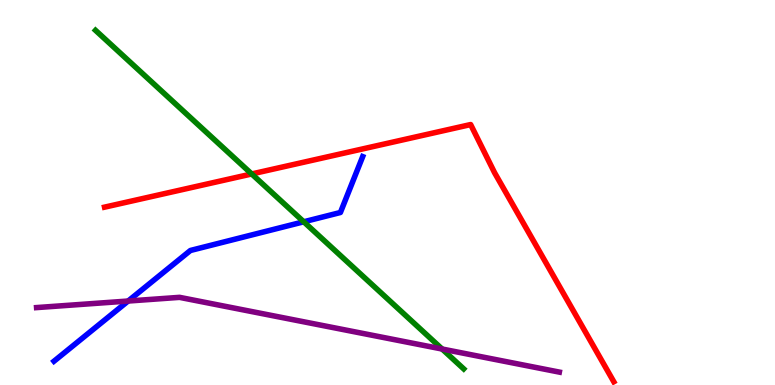[{'lines': ['blue', 'red'], 'intersections': []}, {'lines': ['green', 'red'], 'intersections': [{'x': 3.25, 'y': 5.48}]}, {'lines': ['purple', 'red'], 'intersections': []}, {'lines': ['blue', 'green'], 'intersections': [{'x': 3.92, 'y': 4.24}]}, {'lines': ['blue', 'purple'], 'intersections': [{'x': 1.65, 'y': 2.18}]}, {'lines': ['green', 'purple'], 'intersections': [{'x': 5.7, 'y': 0.934}]}]